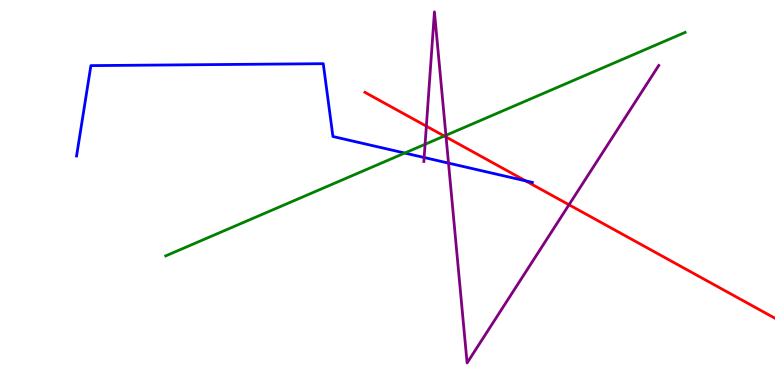[{'lines': ['blue', 'red'], 'intersections': [{'x': 6.78, 'y': 5.3}]}, {'lines': ['green', 'red'], 'intersections': [{'x': 5.73, 'y': 6.47}]}, {'lines': ['purple', 'red'], 'intersections': [{'x': 5.5, 'y': 6.72}, {'x': 5.76, 'y': 6.44}, {'x': 7.34, 'y': 4.68}]}, {'lines': ['blue', 'green'], 'intersections': [{'x': 5.22, 'y': 6.02}]}, {'lines': ['blue', 'purple'], 'intersections': [{'x': 5.47, 'y': 5.91}, {'x': 5.79, 'y': 5.76}]}, {'lines': ['green', 'purple'], 'intersections': [{'x': 5.48, 'y': 6.25}, {'x': 5.75, 'y': 6.49}]}]